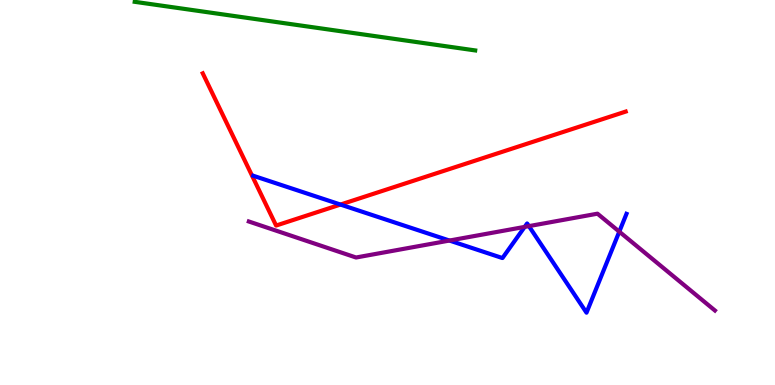[{'lines': ['blue', 'red'], 'intersections': [{'x': 4.39, 'y': 4.69}]}, {'lines': ['green', 'red'], 'intersections': []}, {'lines': ['purple', 'red'], 'intersections': []}, {'lines': ['blue', 'green'], 'intersections': []}, {'lines': ['blue', 'purple'], 'intersections': [{'x': 5.8, 'y': 3.75}, {'x': 6.77, 'y': 4.11}, {'x': 6.82, 'y': 4.13}, {'x': 7.99, 'y': 3.98}]}, {'lines': ['green', 'purple'], 'intersections': []}]